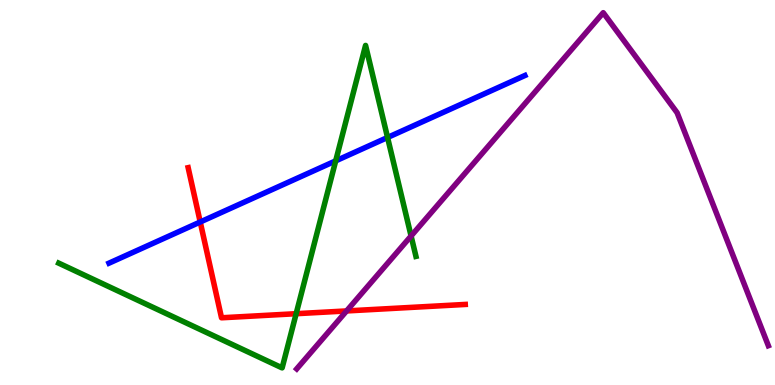[{'lines': ['blue', 'red'], 'intersections': [{'x': 2.58, 'y': 4.23}]}, {'lines': ['green', 'red'], 'intersections': [{'x': 3.82, 'y': 1.85}]}, {'lines': ['purple', 'red'], 'intersections': [{'x': 4.47, 'y': 1.92}]}, {'lines': ['blue', 'green'], 'intersections': [{'x': 4.33, 'y': 5.82}, {'x': 5.0, 'y': 6.43}]}, {'lines': ['blue', 'purple'], 'intersections': []}, {'lines': ['green', 'purple'], 'intersections': [{'x': 5.3, 'y': 3.87}]}]